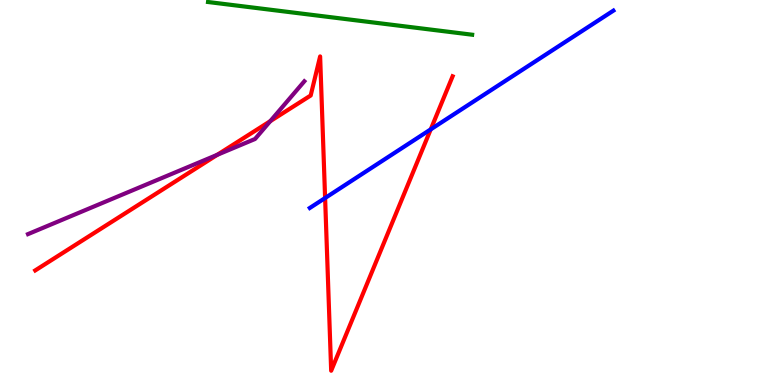[{'lines': ['blue', 'red'], 'intersections': [{'x': 4.19, 'y': 4.86}, {'x': 5.56, 'y': 6.64}]}, {'lines': ['green', 'red'], 'intersections': []}, {'lines': ['purple', 'red'], 'intersections': [{'x': 2.8, 'y': 5.98}, {'x': 3.49, 'y': 6.85}]}, {'lines': ['blue', 'green'], 'intersections': []}, {'lines': ['blue', 'purple'], 'intersections': []}, {'lines': ['green', 'purple'], 'intersections': []}]